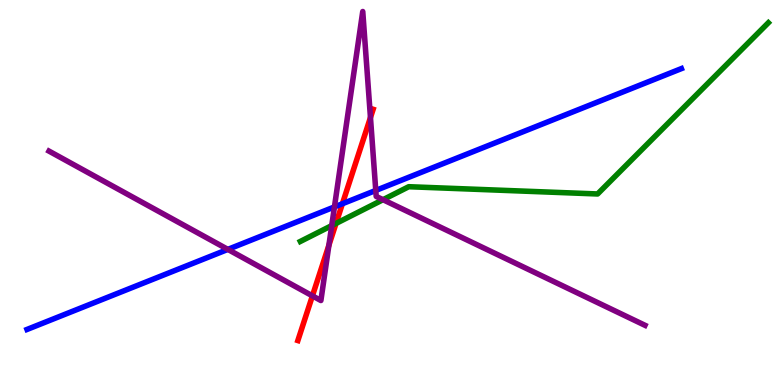[{'lines': ['blue', 'red'], 'intersections': [{'x': 4.42, 'y': 4.71}]}, {'lines': ['green', 'red'], 'intersections': [{'x': 4.34, 'y': 4.2}]}, {'lines': ['purple', 'red'], 'intersections': [{'x': 4.03, 'y': 2.32}, {'x': 4.24, 'y': 3.63}, {'x': 4.78, 'y': 6.95}]}, {'lines': ['blue', 'green'], 'intersections': []}, {'lines': ['blue', 'purple'], 'intersections': [{'x': 2.94, 'y': 3.52}, {'x': 4.32, 'y': 4.63}, {'x': 4.85, 'y': 5.05}]}, {'lines': ['green', 'purple'], 'intersections': [{'x': 4.28, 'y': 4.14}, {'x': 4.94, 'y': 4.81}]}]